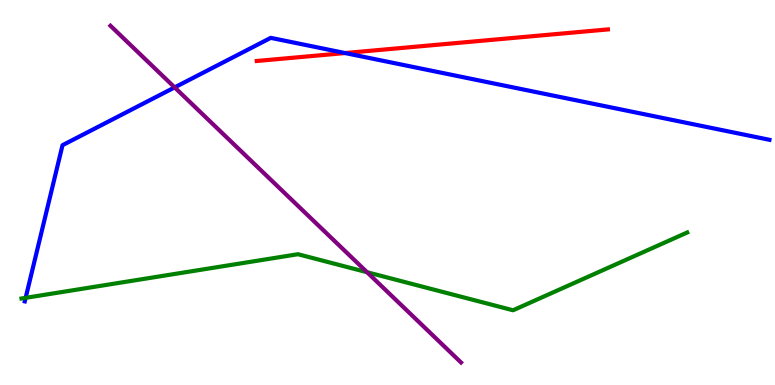[{'lines': ['blue', 'red'], 'intersections': [{'x': 4.45, 'y': 8.62}]}, {'lines': ['green', 'red'], 'intersections': []}, {'lines': ['purple', 'red'], 'intersections': []}, {'lines': ['blue', 'green'], 'intersections': [{'x': 0.331, 'y': 2.26}]}, {'lines': ['blue', 'purple'], 'intersections': [{'x': 2.25, 'y': 7.73}]}, {'lines': ['green', 'purple'], 'intersections': [{'x': 4.74, 'y': 2.93}]}]